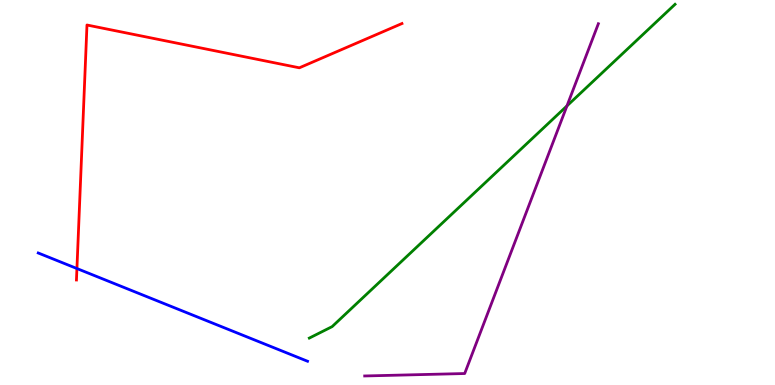[{'lines': ['blue', 'red'], 'intersections': [{'x': 0.993, 'y': 3.02}]}, {'lines': ['green', 'red'], 'intersections': []}, {'lines': ['purple', 'red'], 'intersections': []}, {'lines': ['blue', 'green'], 'intersections': []}, {'lines': ['blue', 'purple'], 'intersections': []}, {'lines': ['green', 'purple'], 'intersections': [{'x': 7.32, 'y': 7.25}]}]